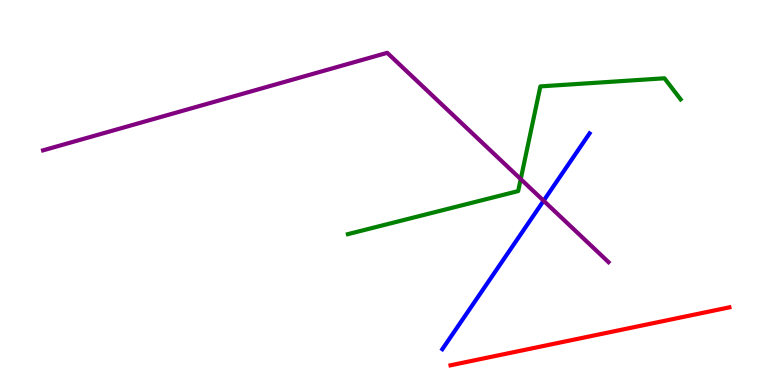[{'lines': ['blue', 'red'], 'intersections': []}, {'lines': ['green', 'red'], 'intersections': []}, {'lines': ['purple', 'red'], 'intersections': []}, {'lines': ['blue', 'green'], 'intersections': []}, {'lines': ['blue', 'purple'], 'intersections': [{'x': 7.01, 'y': 4.79}]}, {'lines': ['green', 'purple'], 'intersections': [{'x': 6.72, 'y': 5.35}]}]